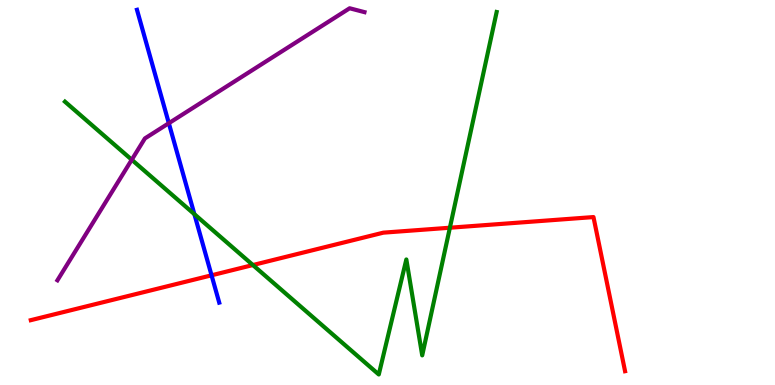[{'lines': ['blue', 'red'], 'intersections': [{'x': 2.73, 'y': 2.85}]}, {'lines': ['green', 'red'], 'intersections': [{'x': 3.26, 'y': 3.12}, {'x': 5.8, 'y': 4.09}]}, {'lines': ['purple', 'red'], 'intersections': []}, {'lines': ['blue', 'green'], 'intersections': [{'x': 2.51, 'y': 4.44}]}, {'lines': ['blue', 'purple'], 'intersections': [{'x': 2.18, 'y': 6.8}]}, {'lines': ['green', 'purple'], 'intersections': [{'x': 1.7, 'y': 5.85}]}]